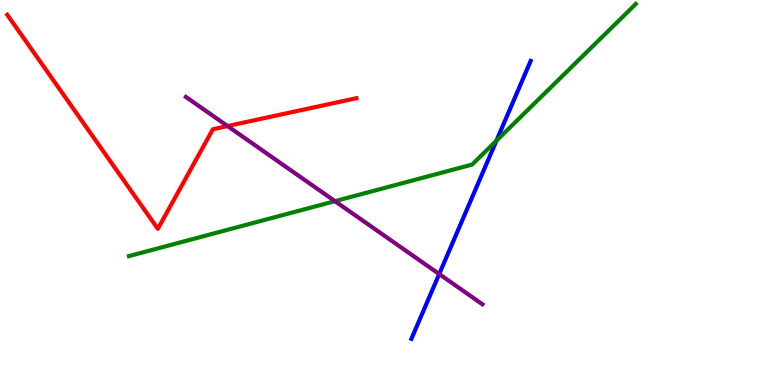[{'lines': ['blue', 'red'], 'intersections': []}, {'lines': ['green', 'red'], 'intersections': []}, {'lines': ['purple', 'red'], 'intersections': [{'x': 2.94, 'y': 6.73}]}, {'lines': ['blue', 'green'], 'intersections': [{'x': 6.41, 'y': 6.35}]}, {'lines': ['blue', 'purple'], 'intersections': [{'x': 5.67, 'y': 2.88}]}, {'lines': ['green', 'purple'], 'intersections': [{'x': 4.32, 'y': 4.77}]}]